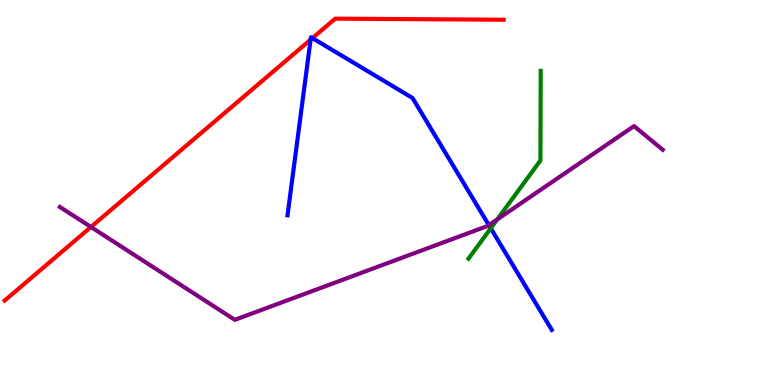[{'lines': ['blue', 'red'], 'intersections': [{'x': 4.01, 'y': 8.97}, {'x': 4.03, 'y': 9.01}]}, {'lines': ['green', 'red'], 'intersections': []}, {'lines': ['purple', 'red'], 'intersections': [{'x': 1.17, 'y': 4.1}]}, {'lines': ['blue', 'green'], 'intersections': [{'x': 6.33, 'y': 4.07}]}, {'lines': ['blue', 'purple'], 'intersections': [{'x': 6.31, 'y': 4.15}]}, {'lines': ['green', 'purple'], 'intersections': [{'x': 6.42, 'y': 4.3}]}]